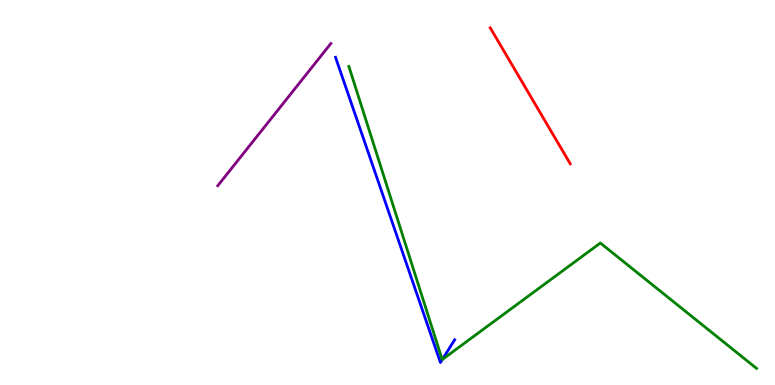[{'lines': ['blue', 'red'], 'intersections': []}, {'lines': ['green', 'red'], 'intersections': []}, {'lines': ['purple', 'red'], 'intersections': []}, {'lines': ['blue', 'green'], 'intersections': [{'x': 5.71, 'y': 0.664}]}, {'lines': ['blue', 'purple'], 'intersections': []}, {'lines': ['green', 'purple'], 'intersections': []}]